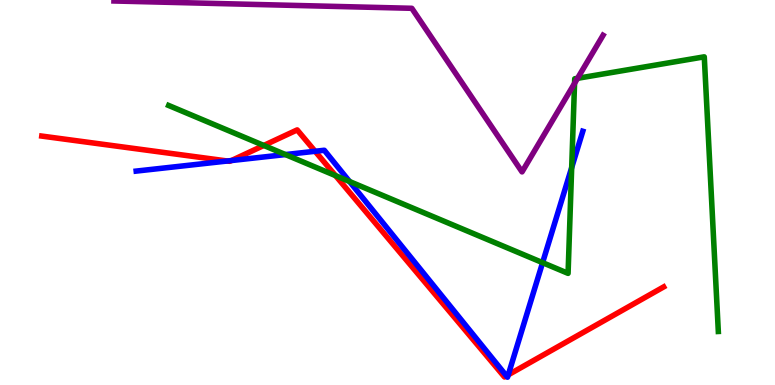[{'lines': ['blue', 'red'], 'intersections': [{'x': 2.93, 'y': 5.82}, {'x': 2.99, 'y': 5.83}, {'x': 4.07, 'y': 6.07}, {'x': 6.53, 'y': 0.237}, {'x': 6.56, 'y': 0.264}]}, {'lines': ['green', 'red'], 'intersections': [{'x': 3.4, 'y': 6.22}, {'x': 4.33, 'y': 5.44}]}, {'lines': ['purple', 'red'], 'intersections': []}, {'lines': ['blue', 'green'], 'intersections': [{'x': 3.68, 'y': 5.99}, {'x': 4.51, 'y': 5.29}, {'x': 7.0, 'y': 3.18}, {'x': 7.38, 'y': 5.65}]}, {'lines': ['blue', 'purple'], 'intersections': []}, {'lines': ['green', 'purple'], 'intersections': [{'x': 7.41, 'y': 7.84}, {'x': 7.45, 'y': 7.97}]}]